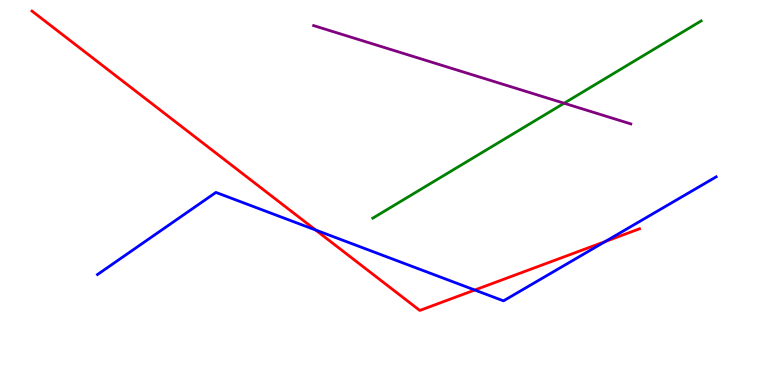[{'lines': ['blue', 'red'], 'intersections': [{'x': 4.07, 'y': 4.03}, {'x': 6.13, 'y': 2.47}, {'x': 7.81, 'y': 3.73}]}, {'lines': ['green', 'red'], 'intersections': []}, {'lines': ['purple', 'red'], 'intersections': []}, {'lines': ['blue', 'green'], 'intersections': []}, {'lines': ['blue', 'purple'], 'intersections': []}, {'lines': ['green', 'purple'], 'intersections': [{'x': 7.28, 'y': 7.32}]}]